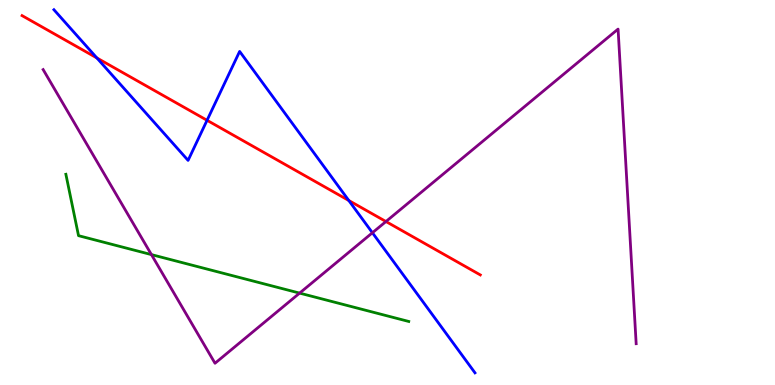[{'lines': ['blue', 'red'], 'intersections': [{'x': 1.25, 'y': 8.5}, {'x': 2.67, 'y': 6.88}, {'x': 4.5, 'y': 4.79}]}, {'lines': ['green', 'red'], 'intersections': []}, {'lines': ['purple', 'red'], 'intersections': [{'x': 4.98, 'y': 4.25}]}, {'lines': ['blue', 'green'], 'intersections': []}, {'lines': ['blue', 'purple'], 'intersections': [{'x': 4.81, 'y': 3.95}]}, {'lines': ['green', 'purple'], 'intersections': [{'x': 1.95, 'y': 3.39}, {'x': 3.87, 'y': 2.39}]}]